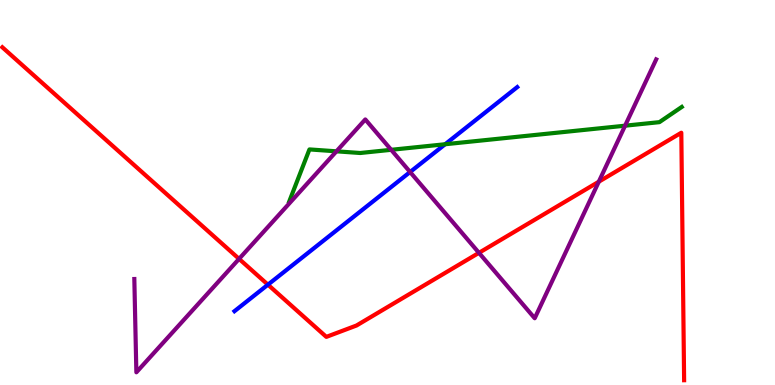[{'lines': ['blue', 'red'], 'intersections': [{'x': 3.46, 'y': 2.61}]}, {'lines': ['green', 'red'], 'intersections': []}, {'lines': ['purple', 'red'], 'intersections': [{'x': 3.08, 'y': 3.28}, {'x': 6.18, 'y': 3.43}, {'x': 7.73, 'y': 5.28}]}, {'lines': ['blue', 'green'], 'intersections': [{'x': 5.74, 'y': 6.25}]}, {'lines': ['blue', 'purple'], 'intersections': [{'x': 5.29, 'y': 5.53}]}, {'lines': ['green', 'purple'], 'intersections': [{'x': 4.34, 'y': 6.07}, {'x': 5.05, 'y': 6.11}, {'x': 8.07, 'y': 6.74}]}]